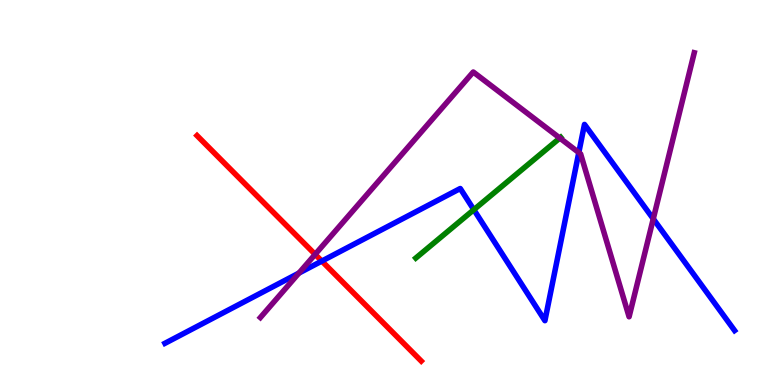[{'lines': ['blue', 'red'], 'intersections': [{'x': 4.15, 'y': 3.22}]}, {'lines': ['green', 'red'], 'intersections': []}, {'lines': ['purple', 'red'], 'intersections': [{'x': 4.07, 'y': 3.39}]}, {'lines': ['blue', 'green'], 'intersections': [{'x': 6.11, 'y': 4.55}]}, {'lines': ['blue', 'purple'], 'intersections': [{'x': 3.86, 'y': 2.91}, {'x': 7.47, 'y': 6.04}, {'x': 8.43, 'y': 4.32}]}, {'lines': ['green', 'purple'], 'intersections': [{'x': 7.22, 'y': 6.41}]}]